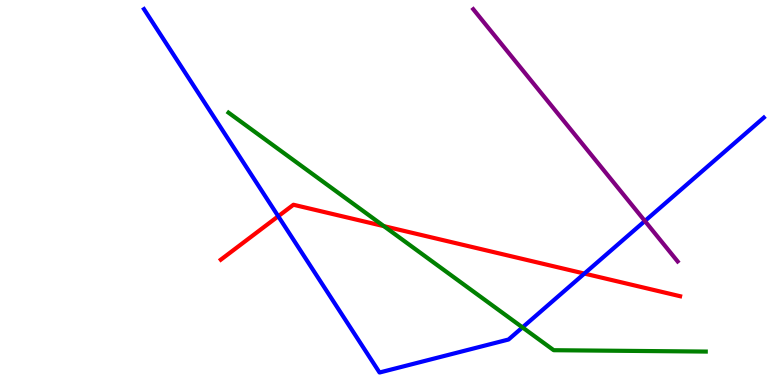[{'lines': ['blue', 'red'], 'intersections': [{'x': 3.59, 'y': 4.38}, {'x': 7.54, 'y': 2.89}]}, {'lines': ['green', 'red'], 'intersections': [{'x': 4.95, 'y': 4.13}]}, {'lines': ['purple', 'red'], 'intersections': []}, {'lines': ['blue', 'green'], 'intersections': [{'x': 6.74, 'y': 1.5}]}, {'lines': ['blue', 'purple'], 'intersections': [{'x': 8.32, 'y': 4.26}]}, {'lines': ['green', 'purple'], 'intersections': []}]